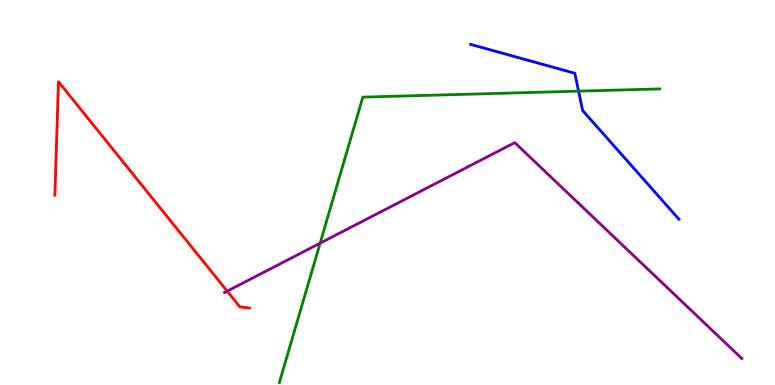[{'lines': ['blue', 'red'], 'intersections': []}, {'lines': ['green', 'red'], 'intersections': []}, {'lines': ['purple', 'red'], 'intersections': [{'x': 2.93, 'y': 2.44}]}, {'lines': ['blue', 'green'], 'intersections': [{'x': 7.47, 'y': 7.63}]}, {'lines': ['blue', 'purple'], 'intersections': []}, {'lines': ['green', 'purple'], 'intersections': [{'x': 4.13, 'y': 3.68}]}]